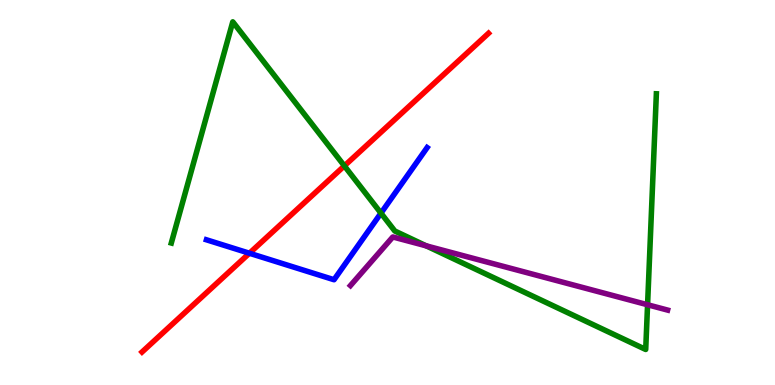[{'lines': ['blue', 'red'], 'intersections': [{'x': 3.22, 'y': 3.42}]}, {'lines': ['green', 'red'], 'intersections': [{'x': 4.44, 'y': 5.69}]}, {'lines': ['purple', 'red'], 'intersections': []}, {'lines': ['blue', 'green'], 'intersections': [{'x': 4.92, 'y': 4.46}]}, {'lines': ['blue', 'purple'], 'intersections': []}, {'lines': ['green', 'purple'], 'intersections': [{'x': 5.5, 'y': 3.61}, {'x': 8.36, 'y': 2.08}]}]